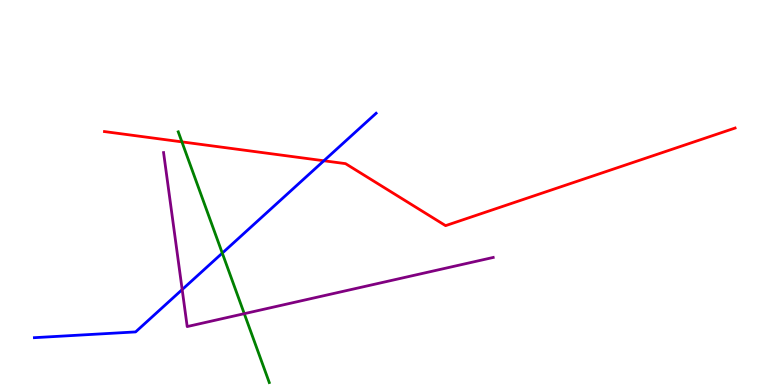[{'lines': ['blue', 'red'], 'intersections': [{'x': 4.18, 'y': 5.82}]}, {'lines': ['green', 'red'], 'intersections': [{'x': 2.35, 'y': 6.31}]}, {'lines': ['purple', 'red'], 'intersections': []}, {'lines': ['blue', 'green'], 'intersections': [{'x': 2.87, 'y': 3.43}]}, {'lines': ['blue', 'purple'], 'intersections': [{'x': 2.35, 'y': 2.48}]}, {'lines': ['green', 'purple'], 'intersections': [{'x': 3.15, 'y': 1.85}]}]